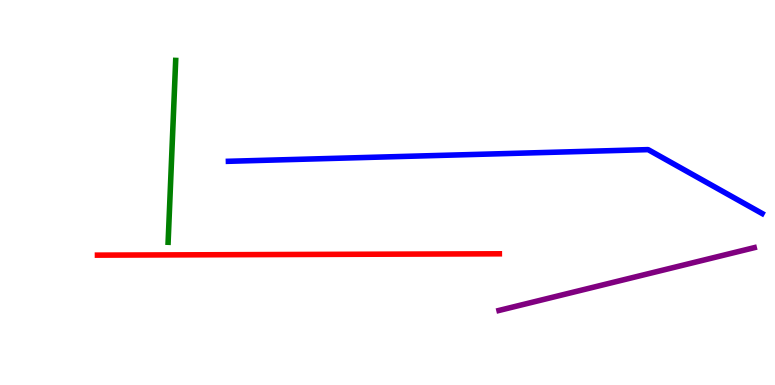[{'lines': ['blue', 'red'], 'intersections': []}, {'lines': ['green', 'red'], 'intersections': []}, {'lines': ['purple', 'red'], 'intersections': []}, {'lines': ['blue', 'green'], 'intersections': []}, {'lines': ['blue', 'purple'], 'intersections': []}, {'lines': ['green', 'purple'], 'intersections': []}]